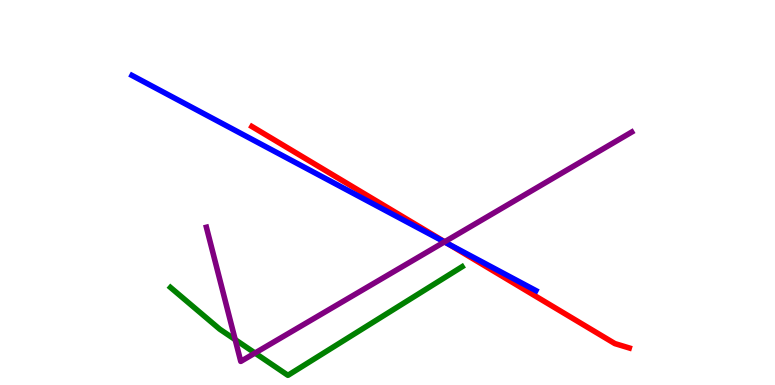[{'lines': ['blue', 'red'], 'intersections': [{'x': 5.78, 'y': 3.67}]}, {'lines': ['green', 'red'], 'intersections': []}, {'lines': ['purple', 'red'], 'intersections': [{'x': 5.74, 'y': 3.72}]}, {'lines': ['blue', 'green'], 'intersections': []}, {'lines': ['blue', 'purple'], 'intersections': [{'x': 5.74, 'y': 3.72}]}, {'lines': ['green', 'purple'], 'intersections': [{'x': 3.03, 'y': 1.18}, {'x': 3.29, 'y': 0.83}]}]